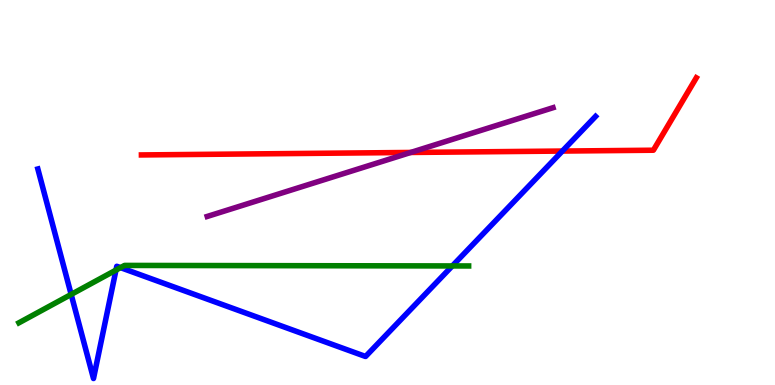[{'lines': ['blue', 'red'], 'intersections': [{'x': 7.26, 'y': 6.08}]}, {'lines': ['green', 'red'], 'intersections': []}, {'lines': ['purple', 'red'], 'intersections': [{'x': 5.3, 'y': 6.04}]}, {'lines': ['blue', 'green'], 'intersections': [{'x': 0.918, 'y': 2.35}, {'x': 1.5, 'y': 2.98}, {'x': 1.56, 'y': 3.05}, {'x': 5.84, 'y': 3.09}]}, {'lines': ['blue', 'purple'], 'intersections': []}, {'lines': ['green', 'purple'], 'intersections': []}]